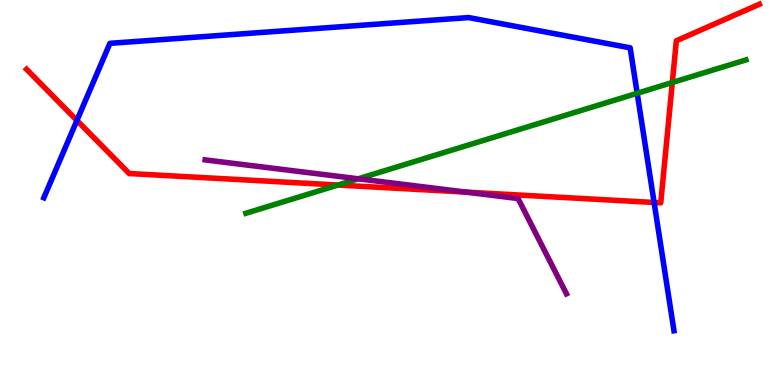[{'lines': ['blue', 'red'], 'intersections': [{'x': 0.993, 'y': 6.87}, {'x': 8.44, 'y': 4.74}]}, {'lines': ['green', 'red'], 'intersections': [{'x': 4.36, 'y': 5.19}, {'x': 8.68, 'y': 7.86}]}, {'lines': ['purple', 'red'], 'intersections': [{'x': 6.01, 'y': 5.01}]}, {'lines': ['blue', 'green'], 'intersections': [{'x': 8.22, 'y': 7.58}]}, {'lines': ['blue', 'purple'], 'intersections': []}, {'lines': ['green', 'purple'], 'intersections': [{'x': 4.62, 'y': 5.36}]}]